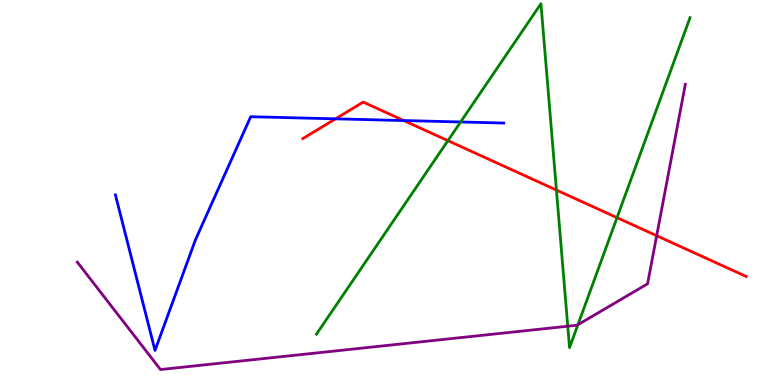[{'lines': ['blue', 'red'], 'intersections': [{'x': 4.33, 'y': 6.91}, {'x': 5.21, 'y': 6.87}]}, {'lines': ['green', 'red'], 'intersections': [{'x': 5.78, 'y': 6.35}, {'x': 7.18, 'y': 5.06}, {'x': 7.96, 'y': 4.35}]}, {'lines': ['purple', 'red'], 'intersections': [{'x': 8.47, 'y': 3.88}]}, {'lines': ['blue', 'green'], 'intersections': [{'x': 5.94, 'y': 6.83}]}, {'lines': ['blue', 'purple'], 'intersections': []}, {'lines': ['green', 'purple'], 'intersections': [{'x': 7.33, 'y': 1.53}, {'x': 7.46, 'y': 1.57}]}]